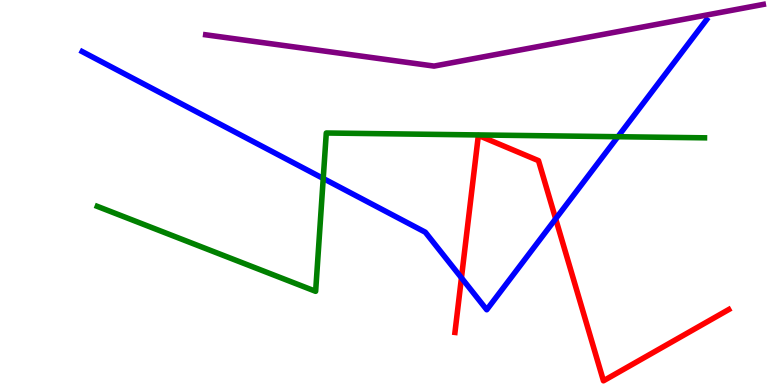[{'lines': ['blue', 'red'], 'intersections': [{'x': 5.95, 'y': 2.78}, {'x': 7.17, 'y': 4.32}]}, {'lines': ['green', 'red'], 'intersections': []}, {'lines': ['purple', 'red'], 'intersections': []}, {'lines': ['blue', 'green'], 'intersections': [{'x': 4.17, 'y': 5.36}, {'x': 7.97, 'y': 6.45}]}, {'lines': ['blue', 'purple'], 'intersections': []}, {'lines': ['green', 'purple'], 'intersections': []}]